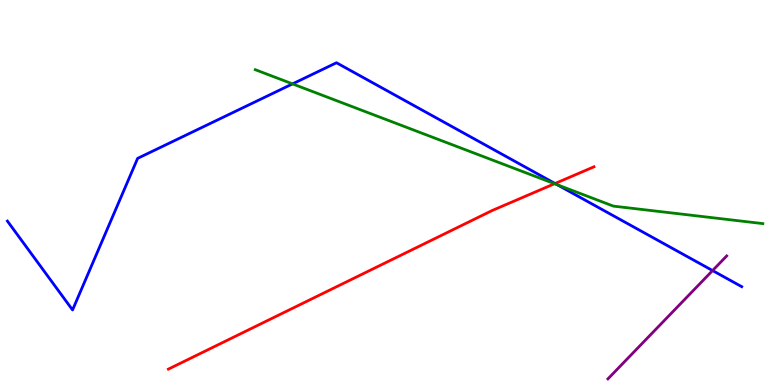[{'lines': ['blue', 'red'], 'intersections': [{'x': 7.16, 'y': 5.23}]}, {'lines': ['green', 'red'], 'intersections': [{'x': 7.16, 'y': 5.23}]}, {'lines': ['purple', 'red'], 'intersections': []}, {'lines': ['blue', 'green'], 'intersections': [{'x': 3.77, 'y': 7.82}, {'x': 7.19, 'y': 5.2}]}, {'lines': ['blue', 'purple'], 'intersections': [{'x': 9.19, 'y': 2.97}]}, {'lines': ['green', 'purple'], 'intersections': []}]